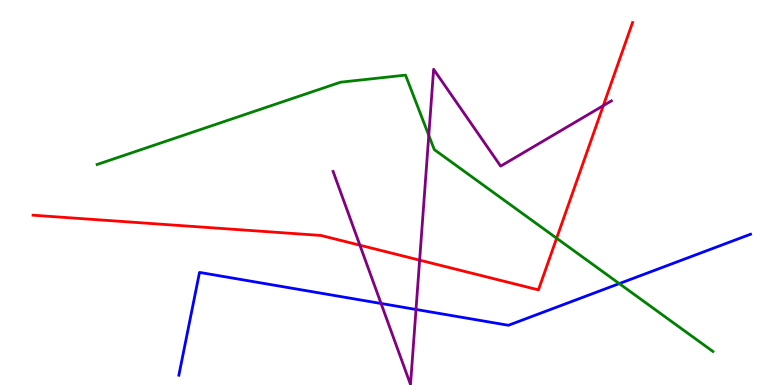[{'lines': ['blue', 'red'], 'intersections': []}, {'lines': ['green', 'red'], 'intersections': [{'x': 7.18, 'y': 3.81}]}, {'lines': ['purple', 'red'], 'intersections': [{'x': 4.64, 'y': 3.63}, {'x': 5.41, 'y': 3.24}, {'x': 7.78, 'y': 7.26}]}, {'lines': ['blue', 'green'], 'intersections': [{'x': 7.99, 'y': 2.63}]}, {'lines': ['blue', 'purple'], 'intersections': [{'x': 4.92, 'y': 2.12}, {'x': 5.37, 'y': 1.96}]}, {'lines': ['green', 'purple'], 'intersections': [{'x': 5.53, 'y': 6.49}]}]